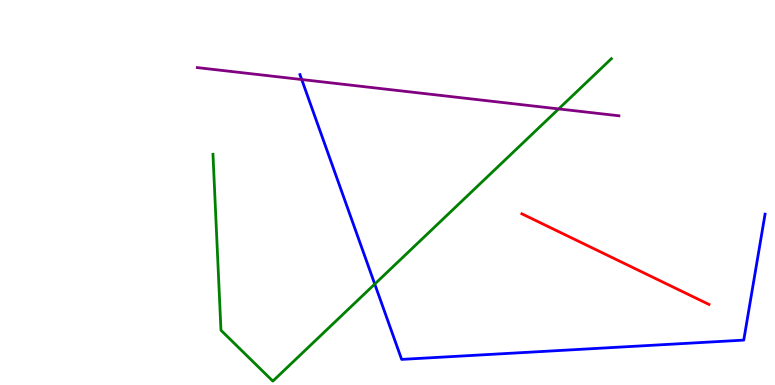[{'lines': ['blue', 'red'], 'intersections': []}, {'lines': ['green', 'red'], 'intersections': []}, {'lines': ['purple', 'red'], 'intersections': []}, {'lines': ['blue', 'green'], 'intersections': [{'x': 4.84, 'y': 2.62}]}, {'lines': ['blue', 'purple'], 'intersections': [{'x': 3.89, 'y': 7.93}]}, {'lines': ['green', 'purple'], 'intersections': [{'x': 7.21, 'y': 7.17}]}]